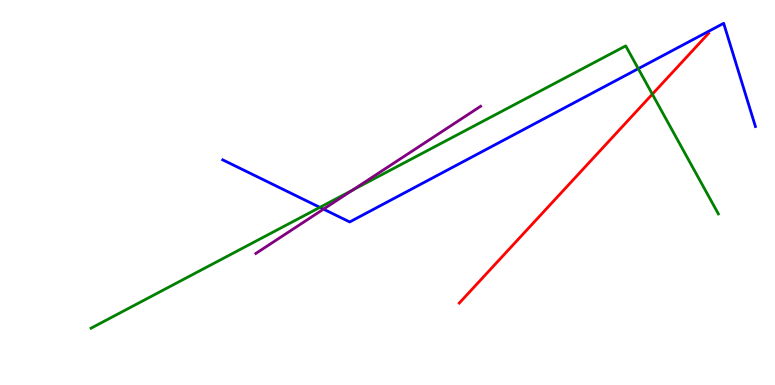[{'lines': ['blue', 'red'], 'intersections': []}, {'lines': ['green', 'red'], 'intersections': [{'x': 8.42, 'y': 7.55}]}, {'lines': ['purple', 'red'], 'intersections': []}, {'lines': ['blue', 'green'], 'intersections': [{'x': 4.13, 'y': 4.61}, {'x': 8.24, 'y': 8.22}]}, {'lines': ['blue', 'purple'], 'intersections': [{'x': 4.17, 'y': 4.57}]}, {'lines': ['green', 'purple'], 'intersections': [{'x': 4.55, 'y': 5.06}]}]